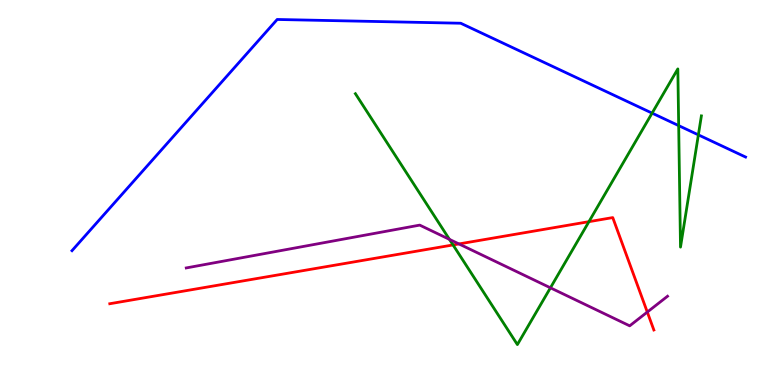[{'lines': ['blue', 'red'], 'intersections': []}, {'lines': ['green', 'red'], 'intersections': [{'x': 5.85, 'y': 3.64}, {'x': 7.6, 'y': 4.24}]}, {'lines': ['purple', 'red'], 'intersections': [{'x': 5.92, 'y': 3.66}, {'x': 8.35, 'y': 1.89}]}, {'lines': ['blue', 'green'], 'intersections': [{'x': 8.41, 'y': 7.06}, {'x': 8.76, 'y': 6.74}, {'x': 9.01, 'y': 6.5}]}, {'lines': ['blue', 'purple'], 'intersections': []}, {'lines': ['green', 'purple'], 'intersections': [{'x': 5.8, 'y': 3.78}, {'x': 7.1, 'y': 2.52}]}]